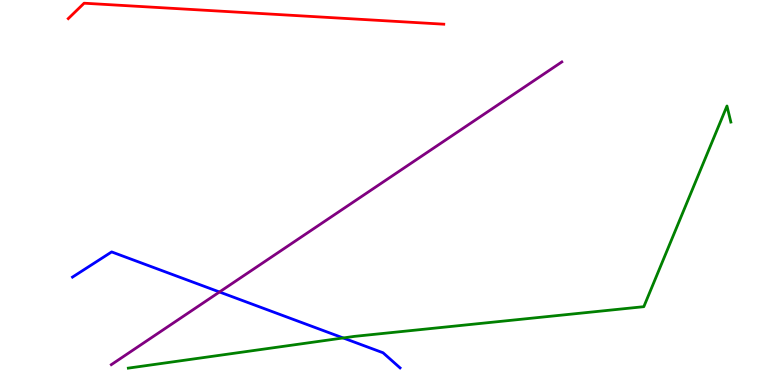[{'lines': ['blue', 'red'], 'intersections': []}, {'lines': ['green', 'red'], 'intersections': []}, {'lines': ['purple', 'red'], 'intersections': []}, {'lines': ['blue', 'green'], 'intersections': [{'x': 4.43, 'y': 1.22}]}, {'lines': ['blue', 'purple'], 'intersections': [{'x': 2.83, 'y': 2.42}]}, {'lines': ['green', 'purple'], 'intersections': []}]